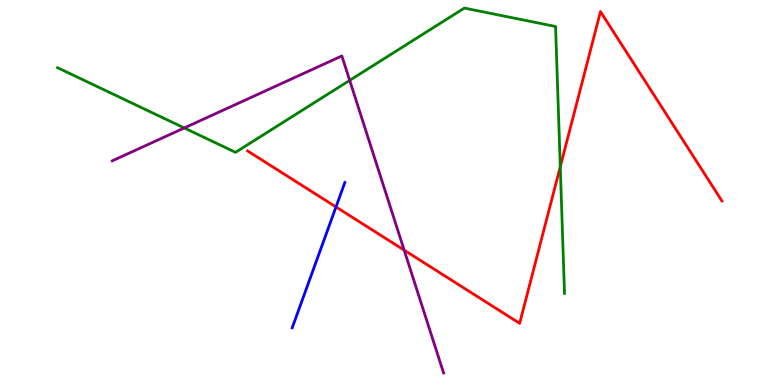[{'lines': ['blue', 'red'], 'intersections': [{'x': 4.34, 'y': 4.62}]}, {'lines': ['green', 'red'], 'intersections': [{'x': 7.23, 'y': 5.67}]}, {'lines': ['purple', 'red'], 'intersections': [{'x': 5.22, 'y': 3.5}]}, {'lines': ['blue', 'green'], 'intersections': []}, {'lines': ['blue', 'purple'], 'intersections': []}, {'lines': ['green', 'purple'], 'intersections': [{'x': 2.38, 'y': 6.68}, {'x': 4.51, 'y': 7.91}]}]